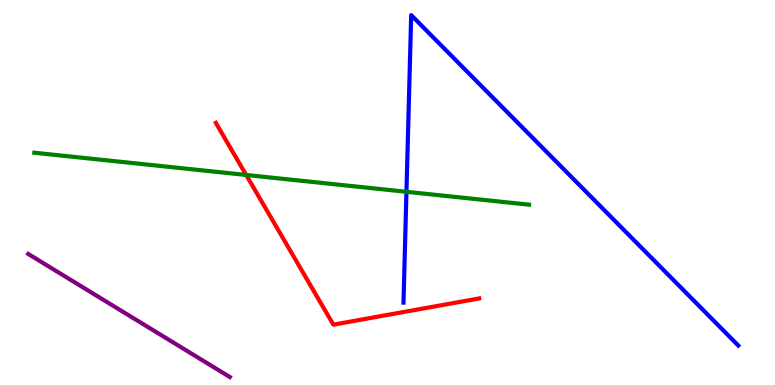[{'lines': ['blue', 'red'], 'intersections': []}, {'lines': ['green', 'red'], 'intersections': [{'x': 3.18, 'y': 5.46}]}, {'lines': ['purple', 'red'], 'intersections': []}, {'lines': ['blue', 'green'], 'intersections': [{'x': 5.24, 'y': 5.02}]}, {'lines': ['blue', 'purple'], 'intersections': []}, {'lines': ['green', 'purple'], 'intersections': []}]